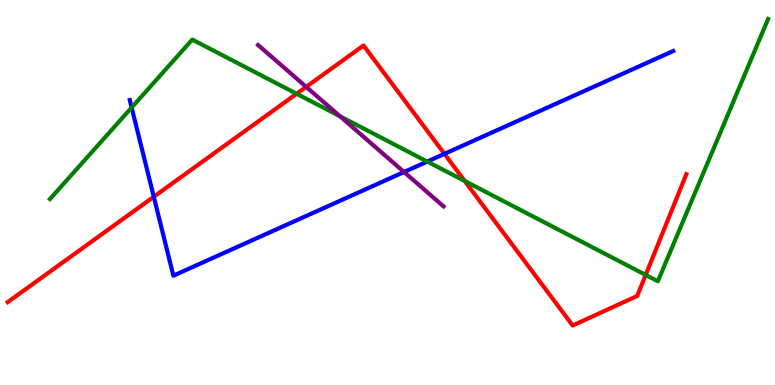[{'lines': ['blue', 'red'], 'intersections': [{'x': 1.98, 'y': 4.89}, {'x': 5.73, 'y': 6.0}]}, {'lines': ['green', 'red'], 'intersections': [{'x': 3.83, 'y': 7.56}, {'x': 6.0, 'y': 5.3}, {'x': 8.33, 'y': 2.86}]}, {'lines': ['purple', 'red'], 'intersections': [{'x': 3.95, 'y': 7.74}]}, {'lines': ['blue', 'green'], 'intersections': [{'x': 1.7, 'y': 7.21}, {'x': 5.51, 'y': 5.8}]}, {'lines': ['blue', 'purple'], 'intersections': [{'x': 5.21, 'y': 5.53}]}, {'lines': ['green', 'purple'], 'intersections': [{'x': 4.39, 'y': 6.98}]}]